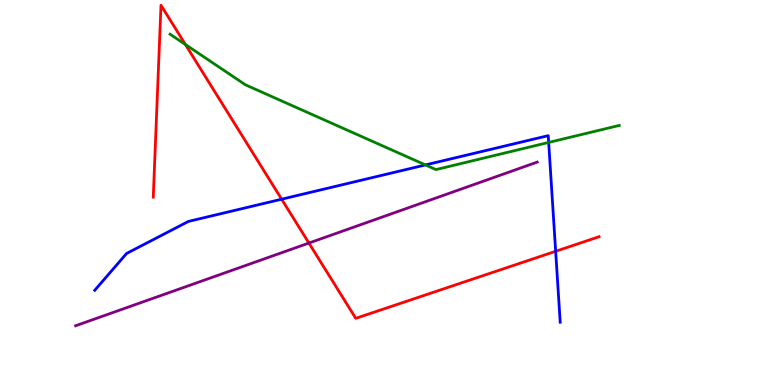[{'lines': ['blue', 'red'], 'intersections': [{'x': 3.63, 'y': 4.83}, {'x': 7.17, 'y': 3.47}]}, {'lines': ['green', 'red'], 'intersections': [{'x': 2.39, 'y': 8.84}]}, {'lines': ['purple', 'red'], 'intersections': [{'x': 3.99, 'y': 3.69}]}, {'lines': ['blue', 'green'], 'intersections': [{'x': 5.49, 'y': 5.72}, {'x': 7.08, 'y': 6.3}]}, {'lines': ['blue', 'purple'], 'intersections': []}, {'lines': ['green', 'purple'], 'intersections': []}]